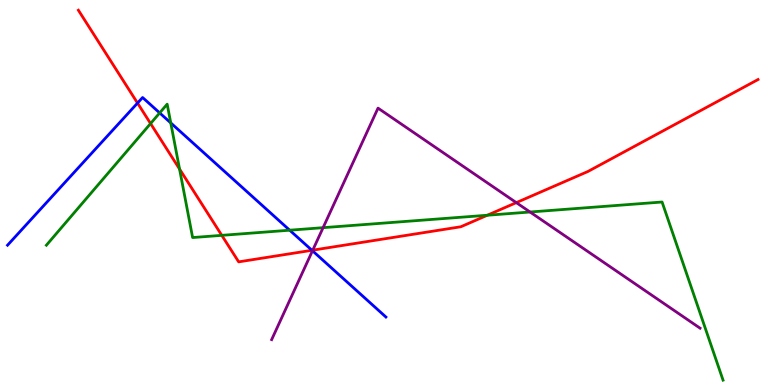[{'lines': ['blue', 'red'], 'intersections': [{'x': 1.77, 'y': 7.32}, {'x': 4.03, 'y': 3.5}]}, {'lines': ['green', 'red'], 'intersections': [{'x': 1.94, 'y': 6.79}, {'x': 2.32, 'y': 5.61}, {'x': 2.86, 'y': 3.89}, {'x': 6.29, 'y': 4.41}]}, {'lines': ['purple', 'red'], 'intersections': [{'x': 4.04, 'y': 3.5}, {'x': 6.66, 'y': 4.74}]}, {'lines': ['blue', 'green'], 'intersections': [{'x': 2.06, 'y': 7.07}, {'x': 2.2, 'y': 6.81}, {'x': 3.74, 'y': 4.02}]}, {'lines': ['blue', 'purple'], 'intersections': [{'x': 4.03, 'y': 3.49}]}, {'lines': ['green', 'purple'], 'intersections': [{'x': 4.17, 'y': 4.09}, {'x': 6.84, 'y': 4.49}]}]